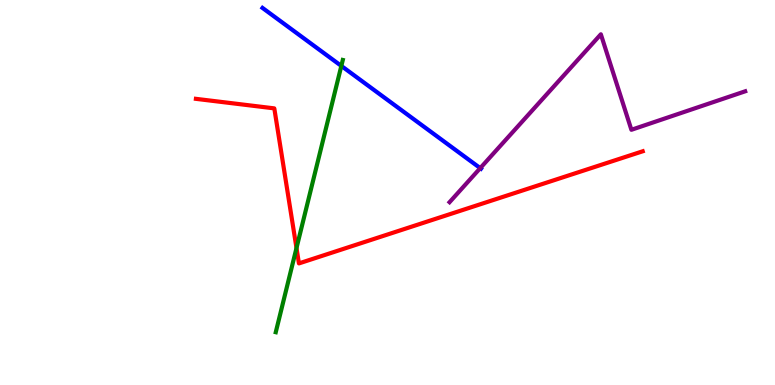[{'lines': ['blue', 'red'], 'intersections': []}, {'lines': ['green', 'red'], 'intersections': [{'x': 3.83, 'y': 3.56}]}, {'lines': ['purple', 'red'], 'intersections': []}, {'lines': ['blue', 'green'], 'intersections': [{'x': 4.4, 'y': 8.29}]}, {'lines': ['blue', 'purple'], 'intersections': [{'x': 6.2, 'y': 5.63}]}, {'lines': ['green', 'purple'], 'intersections': []}]